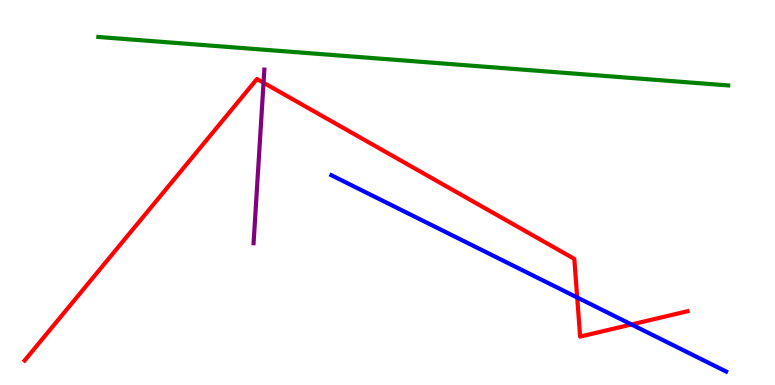[{'lines': ['blue', 'red'], 'intersections': [{'x': 7.45, 'y': 2.27}, {'x': 8.15, 'y': 1.57}]}, {'lines': ['green', 'red'], 'intersections': []}, {'lines': ['purple', 'red'], 'intersections': [{'x': 3.4, 'y': 7.85}]}, {'lines': ['blue', 'green'], 'intersections': []}, {'lines': ['blue', 'purple'], 'intersections': []}, {'lines': ['green', 'purple'], 'intersections': []}]